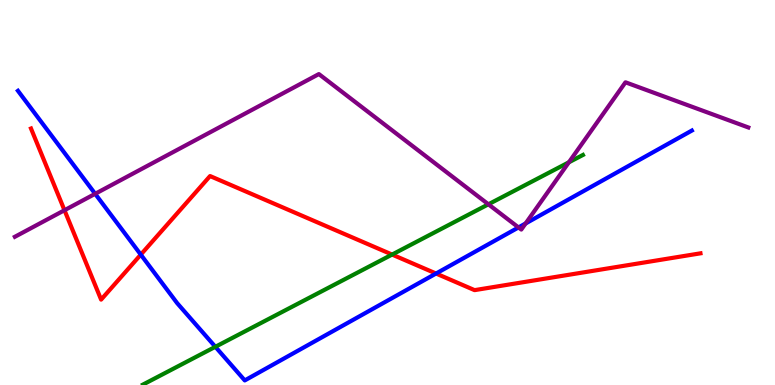[{'lines': ['blue', 'red'], 'intersections': [{'x': 1.82, 'y': 3.39}, {'x': 5.63, 'y': 2.9}]}, {'lines': ['green', 'red'], 'intersections': [{'x': 5.06, 'y': 3.39}]}, {'lines': ['purple', 'red'], 'intersections': [{'x': 0.832, 'y': 4.54}]}, {'lines': ['blue', 'green'], 'intersections': [{'x': 2.78, 'y': 0.992}]}, {'lines': ['blue', 'purple'], 'intersections': [{'x': 1.23, 'y': 4.97}, {'x': 6.69, 'y': 4.09}, {'x': 6.78, 'y': 4.2}]}, {'lines': ['green', 'purple'], 'intersections': [{'x': 6.3, 'y': 4.69}, {'x': 7.34, 'y': 5.78}]}]